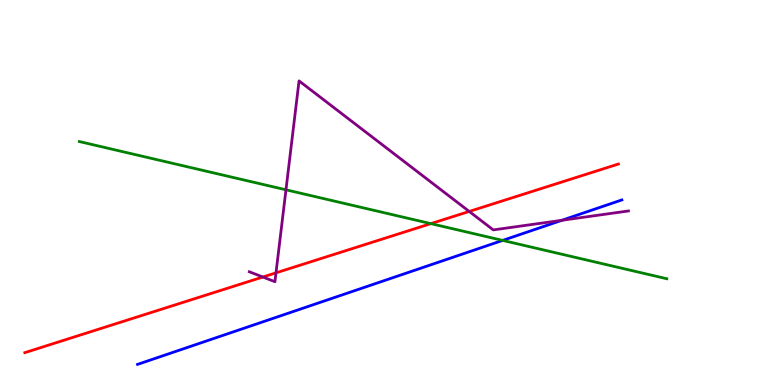[{'lines': ['blue', 'red'], 'intersections': []}, {'lines': ['green', 'red'], 'intersections': [{'x': 5.56, 'y': 4.19}]}, {'lines': ['purple', 'red'], 'intersections': [{'x': 3.39, 'y': 2.8}, {'x': 3.56, 'y': 2.91}, {'x': 6.05, 'y': 4.51}]}, {'lines': ['blue', 'green'], 'intersections': [{'x': 6.49, 'y': 3.76}]}, {'lines': ['blue', 'purple'], 'intersections': [{'x': 7.25, 'y': 4.28}]}, {'lines': ['green', 'purple'], 'intersections': [{'x': 3.69, 'y': 5.07}]}]